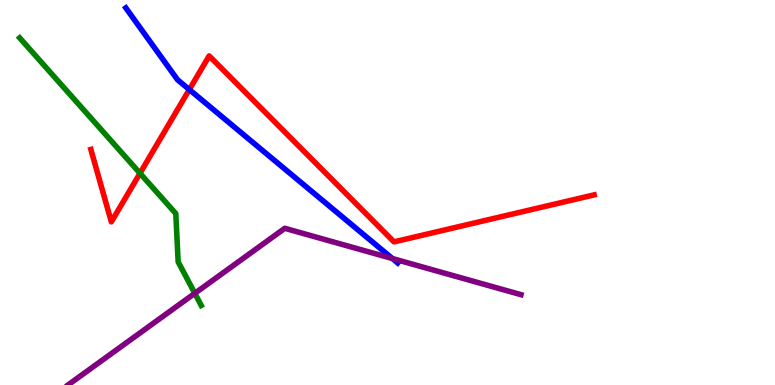[{'lines': ['blue', 'red'], 'intersections': [{'x': 2.44, 'y': 7.67}]}, {'lines': ['green', 'red'], 'intersections': [{'x': 1.81, 'y': 5.5}]}, {'lines': ['purple', 'red'], 'intersections': []}, {'lines': ['blue', 'green'], 'intersections': []}, {'lines': ['blue', 'purple'], 'intersections': [{'x': 5.06, 'y': 3.28}]}, {'lines': ['green', 'purple'], 'intersections': [{'x': 2.51, 'y': 2.38}]}]